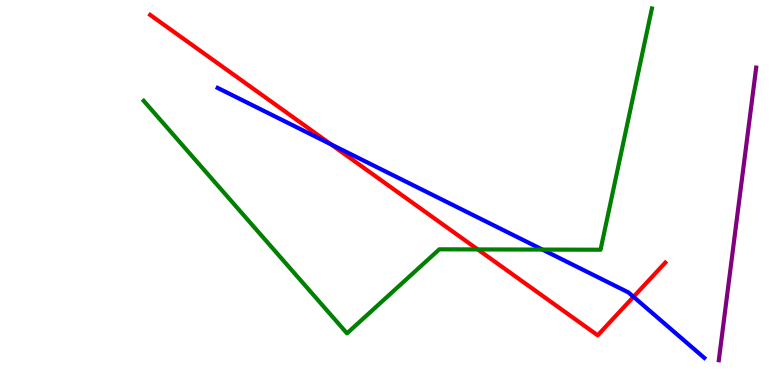[{'lines': ['blue', 'red'], 'intersections': [{'x': 4.27, 'y': 6.25}, {'x': 8.17, 'y': 2.29}]}, {'lines': ['green', 'red'], 'intersections': [{'x': 6.16, 'y': 3.52}]}, {'lines': ['purple', 'red'], 'intersections': []}, {'lines': ['blue', 'green'], 'intersections': [{'x': 7.0, 'y': 3.52}]}, {'lines': ['blue', 'purple'], 'intersections': []}, {'lines': ['green', 'purple'], 'intersections': []}]